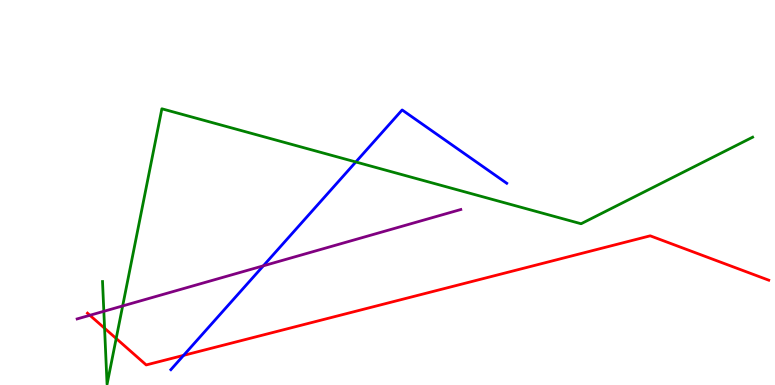[{'lines': ['blue', 'red'], 'intersections': [{'x': 2.37, 'y': 0.77}]}, {'lines': ['green', 'red'], 'intersections': [{'x': 1.35, 'y': 1.47}, {'x': 1.5, 'y': 1.21}]}, {'lines': ['purple', 'red'], 'intersections': [{'x': 1.16, 'y': 1.81}]}, {'lines': ['blue', 'green'], 'intersections': [{'x': 4.59, 'y': 5.79}]}, {'lines': ['blue', 'purple'], 'intersections': [{'x': 3.4, 'y': 3.1}]}, {'lines': ['green', 'purple'], 'intersections': [{'x': 1.34, 'y': 1.91}, {'x': 1.58, 'y': 2.05}]}]